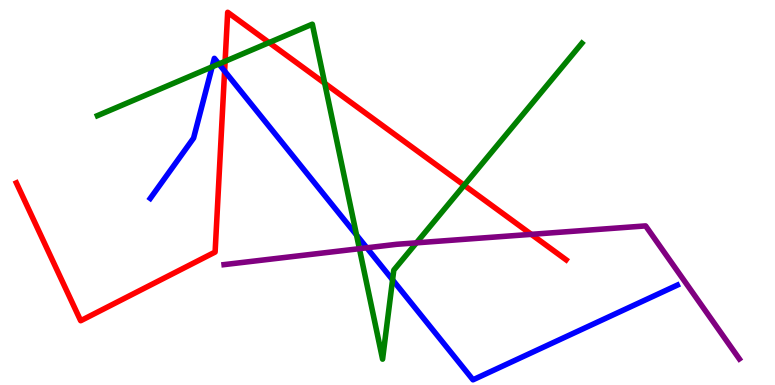[{'lines': ['blue', 'red'], 'intersections': [{'x': 2.9, 'y': 8.15}]}, {'lines': ['green', 'red'], 'intersections': [{'x': 2.9, 'y': 8.41}, {'x': 3.47, 'y': 8.89}, {'x': 4.19, 'y': 7.84}, {'x': 5.99, 'y': 5.19}]}, {'lines': ['purple', 'red'], 'intersections': [{'x': 6.86, 'y': 3.91}]}, {'lines': ['blue', 'green'], 'intersections': [{'x': 2.74, 'y': 8.26}, {'x': 2.82, 'y': 8.34}, {'x': 4.6, 'y': 3.89}, {'x': 5.07, 'y': 2.73}]}, {'lines': ['blue', 'purple'], 'intersections': [{'x': 4.73, 'y': 3.56}]}, {'lines': ['green', 'purple'], 'intersections': [{'x': 4.64, 'y': 3.54}, {'x': 5.37, 'y': 3.69}]}]